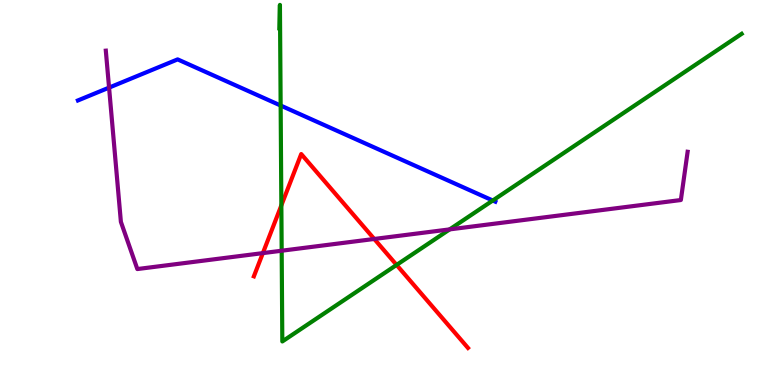[{'lines': ['blue', 'red'], 'intersections': []}, {'lines': ['green', 'red'], 'intersections': [{'x': 3.63, 'y': 4.67}, {'x': 5.12, 'y': 3.12}]}, {'lines': ['purple', 'red'], 'intersections': [{'x': 3.39, 'y': 3.43}, {'x': 4.83, 'y': 3.79}]}, {'lines': ['blue', 'green'], 'intersections': [{'x': 3.62, 'y': 7.26}, {'x': 6.36, 'y': 4.79}]}, {'lines': ['blue', 'purple'], 'intersections': [{'x': 1.41, 'y': 7.72}]}, {'lines': ['green', 'purple'], 'intersections': [{'x': 3.63, 'y': 3.49}, {'x': 5.8, 'y': 4.04}]}]